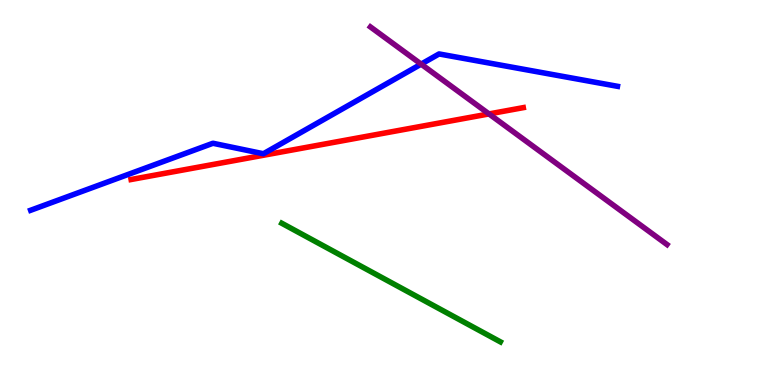[{'lines': ['blue', 'red'], 'intersections': []}, {'lines': ['green', 'red'], 'intersections': []}, {'lines': ['purple', 'red'], 'intersections': [{'x': 6.31, 'y': 7.04}]}, {'lines': ['blue', 'green'], 'intersections': []}, {'lines': ['blue', 'purple'], 'intersections': [{'x': 5.43, 'y': 8.33}]}, {'lines': ['green', 'purple'], 'intersections': []}]